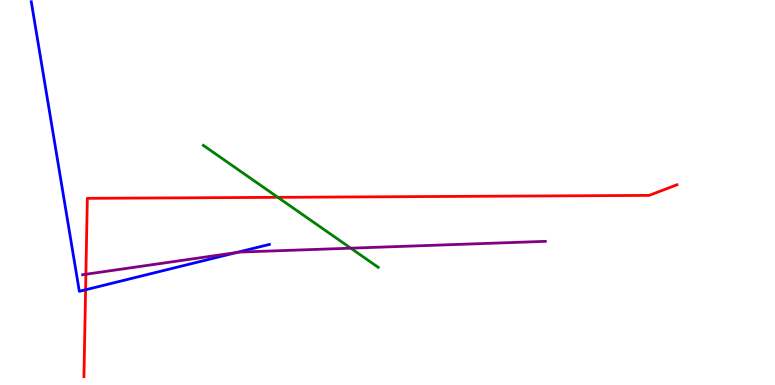[{'lines': ['blue', 'red'], 'intersections': [{'x': 1.1, 'y': 2.47}]}, {'lines': ['green', 'red'], 'intersections': [{'x': 3.59, 'y': 4.87}]}, {'lines': ['purple', 'red'], 'intersections': [{'x': 1.11, 'y': 2.88}]}, {'lines': ['blue', 'green'], 'intersections': []}, {'lines': ['blue', 'purple'], 'intersections': [{'x': 3.05, 'y': 3.44}]}, {'lines': ['green', 'purple'], 'intersections': [{'x': 4.53, 'y': 3.55}]}]